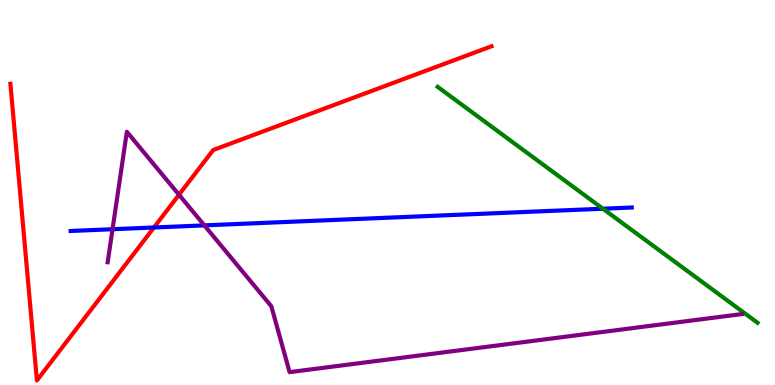[{'lines': ['blue', 'red'], 'intersections': [{'x': 1.99, 'y': 4.09}]}, {'lines': ['green', 'red'], 'intersections': []}, {'lines': ['purple', 'red'], 'intersections': [{'x': 2.31, 'y': 4.94}]}, {'lines': ['blue', 'green'], 'intersections': [{'x': 7.78, 'y': 4.58}]}, {'lines': ['blue', 'purple'], 'intersections': [{'x': 1.45, 'y': 4.05}, {'x': 2.64, 'y': 4.15}]}, {'lines': ['green', 'purple'], 'intersections': []}]